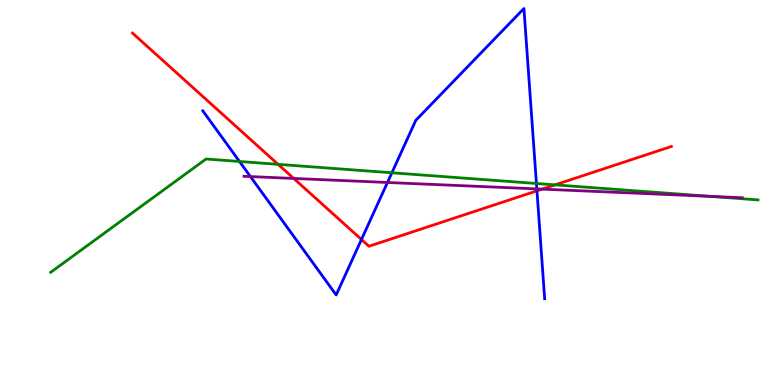[{'lines': ['blue', 'red'], 'intersections': [{'x': 4.66, 'y': 3.78}, {'x': 6.93, 'y': 5.04}]}, {'lines': ['green', 'red'], 'intersections': [{'x': 3.59, 'y': 5.73}, {'x': 7.16, 'y': 5.2}]}, {'lines': ['purple', 'red'], 'intersections': [{'x': 3.79, 'y': 5.37}, {'x': 6.99, 'y': 5.09}]}, {'lines': ['blue', 'green'], 'intersections': [{'x': 3.09, 'y': 5.81}, {'x': 5.06, 'y': 5.51}, {'x': 6.92, 'y': 5.23}]}, {'lines': ['blue', 'purple'], 'intersections': [{'x': 3.23, 'y': 5.41}, {'x': 5.0, 'y': 5.26}, {'x': 6.93, 'y': 5.09}]}, {'lines': ['green', 'purple'], 'intersections': [{'x': 9.16, 'y': 4.9}]}]